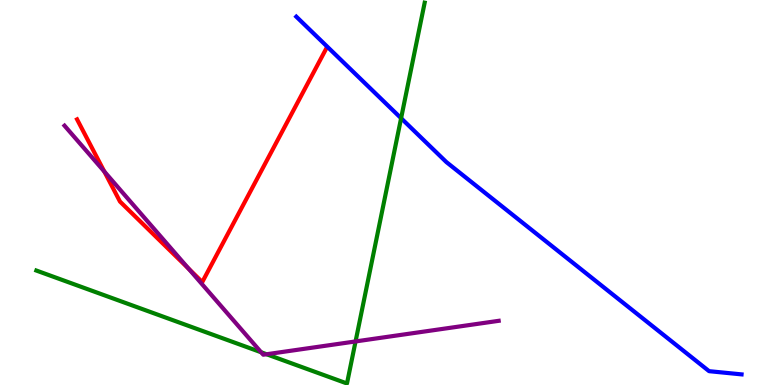[{'lines': ['blue', 'red'], 'intersections': []}, {'lines': ['green', 'red'], 'intersections': []}, {'lines': ['purple', 'red'], 'intersections': [{'x': 1.35, 'y': 5.54}, {'x': 2.43, 'y': 3.02}]}, {'lines': ['blue', 'green'], 'intersections': [{'x': 5.18, 'y': 6.93}]}, {'lines': ['blue', 'purple'], 'intersections': []}, {'lines': ['green', 'purple'], 'intersections': [{'x': 3.37, 'y': 0.85}, {'x': 3.44, 'y': 0.799}, {'x': 4.59, 'y': 1.13}]}]